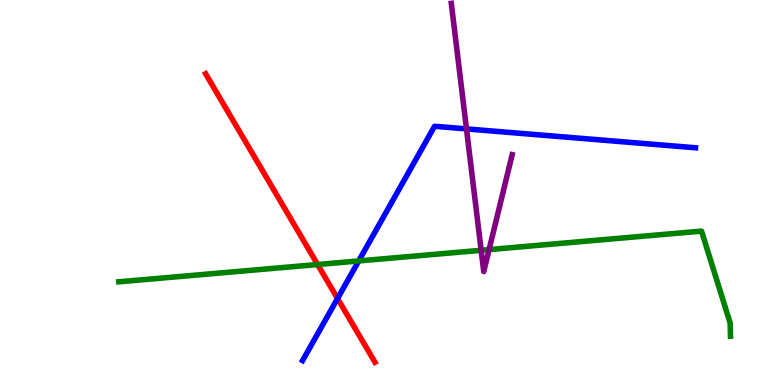[{'lines': ['blue', 'red'], 'intersections': [{'x': 4.36, 'y': 2.25}]}, {'lines': ['green', 'red'], 'intersections': [{'x': 4.1, 'y': 3.13}]}, {'lines': ['purple', 'red'], 'intersections': []}, {'lines': ['blue', 'green'], 'intersections': [{'x': 4.63, 'y': 3.22}]}, {'lines': ['blue', 'purple'], 'intersections': [{'x': 6.02, 'y': 6.65}]}, {'lines': ['green', 'purple'], 'intersections': [{'x': 6.21, 'y': 3.5}, {'x': 6.31, 'y': 3.52}]}]